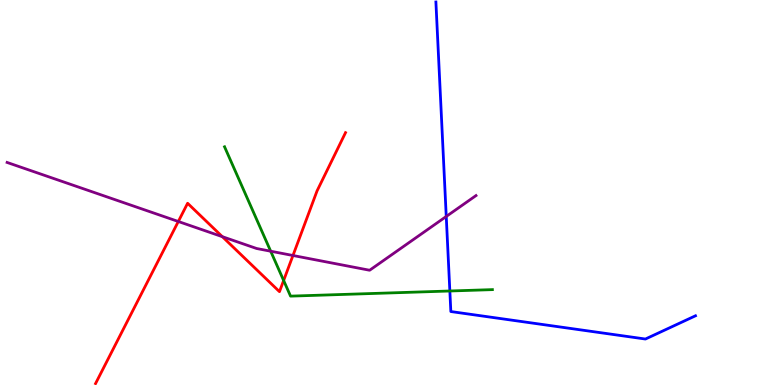[{'lines': ['blue', 'red'], 'intersections': []}, {'lines': ['green', 'red'], 'intersections': [{'x': 3.66, 'y': 2.71}]}, {'lines': ['purple', 'red'], 'intersections': [{'x': 2.3, 'y': 4.25}, {'x': 2.87, 'y': 3.85}, {'x': 3.78, 'y': 3.36}]}, {'lines': ['blue', 'green'], 'intersections': [{'x': 5.8, 'y': 2.44}]}, {'lines': ['blue', 'purple'], 'intersections': [{'x': 5.76, 'y': 4.38}]}, {'lines': ['green', 'purple'], 'intersections': [{'x': 3.49, 'y': 3.47}]}]